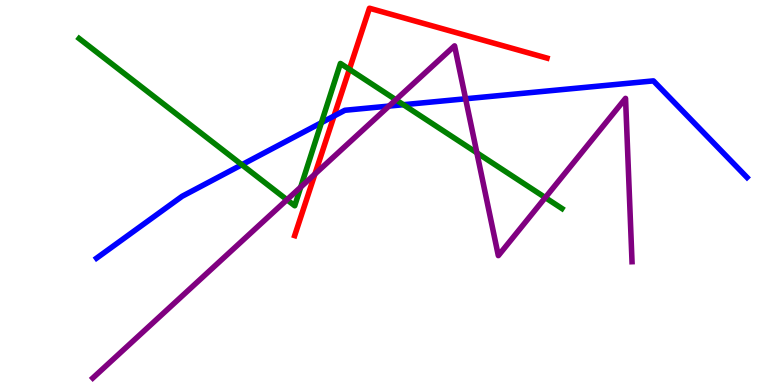[{'lines': ['blue', 'red'], 'intersections': [{'x': 4.31, 'y': 6.99}]}, {'lines': ['green', 'red'], 'intersections': [{'x': 4.51, 'y': 8.2}]}, {'lines': ['purple', 'red'], 'intersections': [{'x': 4.06, 'y': 5.48}]}, {'lines': ['blue', 'green'], 'intersections': [{'x': 3.12, 'y': 5.72}, {'x': 4.15, 'y': 6.81}, {'x': 5.21, 'y': 7.28}]}, {'lines': ['blue', 'purple'], 'intersections': [{'x': 5.02, 'y': 7.24}, {'x': 6.01, 'y': 7.43}]}, {'lines': ['green', 'purple'], 'intersections': [{'x': 3.7, 'y': 4.81}, {'x': 3.88, 'y': 5.14}, {'x': 5.11, 'y': 7.41}, {'x': 6.15, 'y': 6.03}, {'x': 7.04, 'y': 4.87}]}]